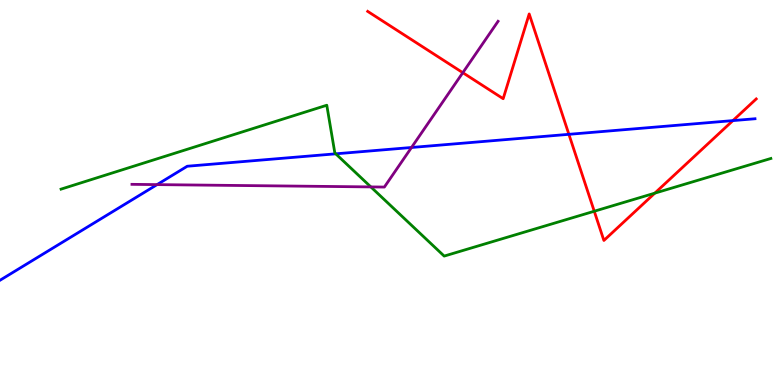[{'lines': ['blue', 'red'], 'intersections': [{'x': 7.34, 'y': 6.51}, {'x': 9.46, 'y': 6.87}]}, {'lines': ['green', 'red'], 'intersections': [{'x': 7.67, 'y': 4.51}, {'x': 8.45, 'y': 4.98}]}, {'lines': ['purple', 'red'], 'intersections': [{'x': 5.97, 'y': 8.11}]}, {'lines': ['blue', 'green'], 'intersections': [{'x': 4.33, 'y': 6.0}]}, {'lines': ['blue', 'purple'], 'intersections': [{'x': 2.03, 'y': 5.2}, {'x': 5.31, 'y': 6.17}]}, {'lines': ['green', 'purple'], 'intersections': [{'x': 4.78, 'y': 5.15}]}]